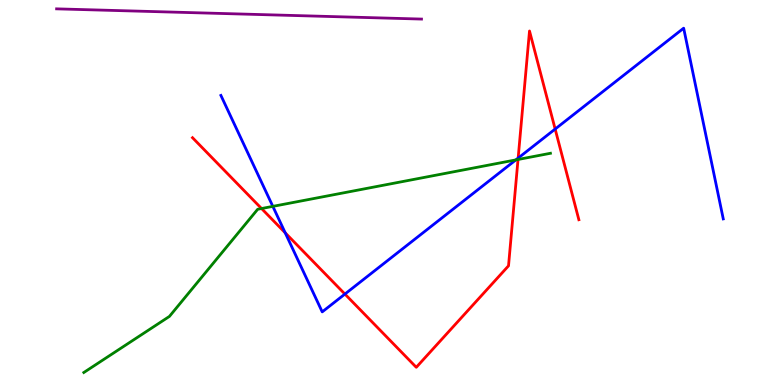[{'lines': ['blue', 'red'], 'intersections': [{'x': 3.68, 'y': 3.95}, {'x': 4.45, 'y': 2.36}, {'x': 6.69, 'y': 5.89}, {'x': 7.16, 'y': 6.65}]}, {'lines': ['green', 'red'], 'intersections': [{'x': 3.37, 'y': 4.58}, {'x': 6.68, 'y': 5.86}]}, {'lines': ['purple', 'red'], 'intersections': []}, {'lines': ['blue', 'green'], 'intersections': [{'x': 3.52, 'y': 4.64}, {'x': 6.66, 'y': 5.85}]}, {'lines': ['blue', 'purple'], 'intersections': []}, {'lines': ['green', 'purple'], 'intersections': []}]